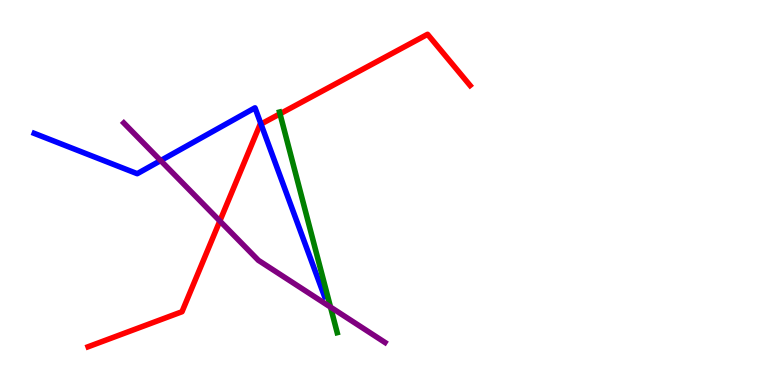[{'lines': ['blue', 'red'], 'intersections': [{'x': 3.37, 'y': 6.78}]}, {'lines': ['green', 'red'], 'intersections': [{'x': 3.61, 'y': 7.04}]}, {'lines': ['purple', 'red'], 'intersections': [{'x': 2.84, 'y': 4.26}]}, {'lines': ['blue', 'green'], 'intersections': []}, {'lines': ['blue', 'purple'], 'intersections': [{'x': 2.07, 'y': 5.83}]}, {'lines': ['green', 'purple'], 'intersections': [{'x': 4.26, 'y': 2.02}]}]